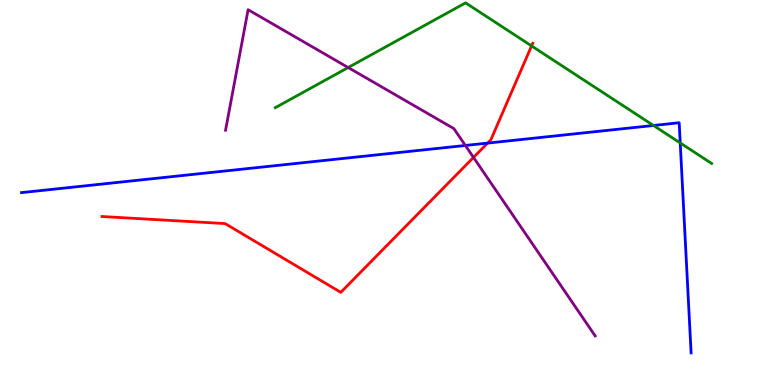[{'lines': ['blue', 'red'], 'intersections': [{'x': 6.29, 'y': 6.28}]}, {'lines': ['green', 'red'], 'intersections': [{'x': 6.86, 'y': 8.81}]}, {'lines': ['purple', 'red'], 'intersections': [{'x': 6.11, 'y': 5.91}]}, {'lines': ['blue', 'green'], 'intersections': [{'x': 8.43, 'y': 6.74}, {'x': 8.78, 'y': 6.29}]}, {'lines': ['blue', 'purple'], 'intersections': [{'x': 6.0, 'y': 6.22}]}, {'lines': ['green', 'purple'], 'intersections': [{'x': 4.49, 'y': 8.25}]}]